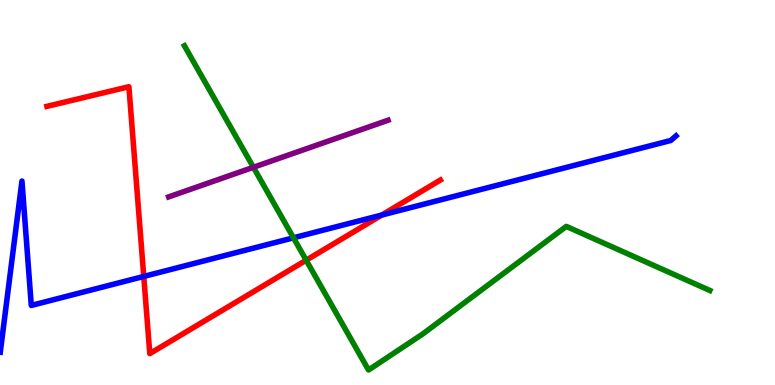[{'lines': ['blue', 'red'], 'intersections': [{'x': 1.85, 'y': 2.82}, {'x': 4.93, 'y': 4.42}]}, {'lines': ['green', 'red'], 'intersections': [{'x': 3.95, 'y': 3.24}]}, {'lines': ['purple', 'red'], 'intersections': []}, {'lines': ['blue', 'green'], 'intersections': [{'x': 3.79, 'y': 3.82}]}, {'lines': ['blue', 'purple'], 'intersections': []}, {'lines': ['green', 'purple'], 'intersections': [{'x': 3.27, 'y': 5.66}]}]